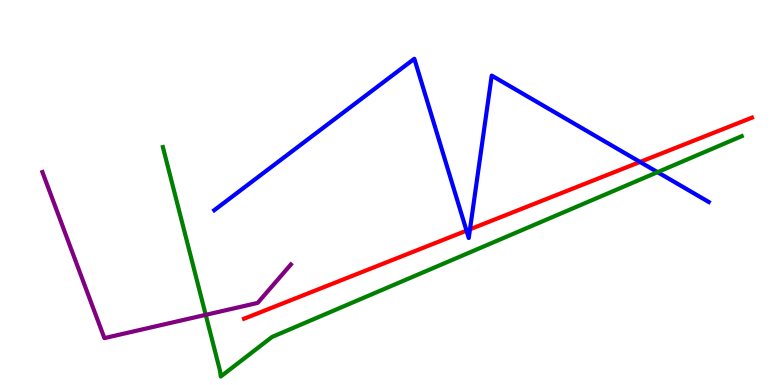[{'lines': ['blue', 'red'], 'intersections': [{'x': 6.02, 'y': 4.01}, {'x': 6.06, 'y': 4.04}, {'x': 8.26, 'y': 5.79}]}, {'lines': ['green', 'red'], 'intersections': []}, {'lines': ['purple', 'red'], 'intersections': []}, {'lines': ['blue', 'green'], 'intersections': [{'x': 8.48, 'y': 5.53}]}, {'lines': ['blue', 'purple'], 'intersections': []}, {'lines': ['green', 'purple'], 'intersections': [{'x': 2.65, 'y': 1.82}]}]